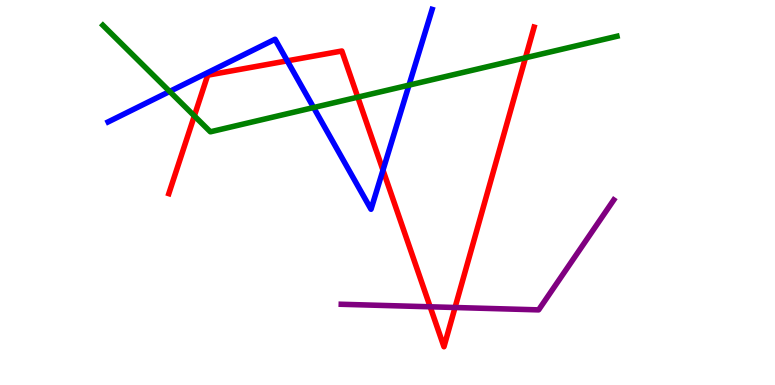[{'lines': ['blue', 'red'], 'intersections': [{'x': 3.71, 'y': 8.42}, {'x': 4.94, 'y': 5.58}]}, {'lines': ['green', 'red'], 'intersections': [{'x': 2.51, 'y': 6.99}, {'x': 4.62, 'y': 7.48}, {'x': 6.78, 'y': 8.5}]}, {'lines': ['purple', 'red'], 'intersections': [{'x': 5.55, 'y': 2.03}, {'x': 5.87, 'y': 2.01}]}, {'lines': ['blue', 'green'], 'intersections': [{'x': 2.19, 'y': 7.62}, {'x': 4.05, 'y': 7.21}, {'x': 5.28, 'y': 7.79}]}, {'lines': ['blue', 'purple'], 'intersections': []}, {'lines': ['green', 'purple'], 'intersections': []}]